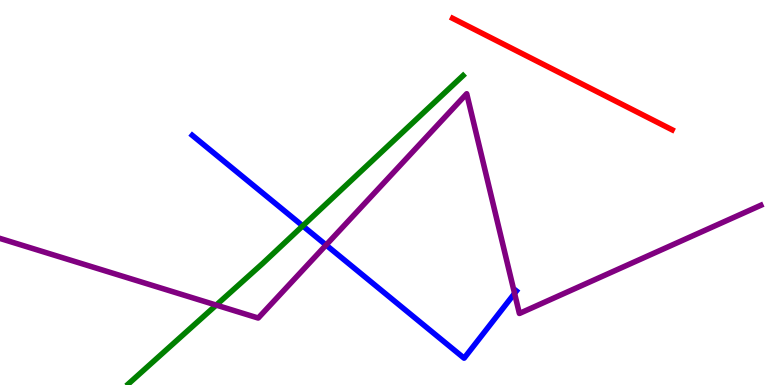[{'lines': ['blue', 'red'], 'intersections': []}, {'lines': ['green', 'red'], 'intersections': []}, {'lines': ['purple', 'red'], 'intersections': []}, {'lines': ['blue', 'green'], 'intersections': [{'x': 3.91, 'y': 4.13}]}, {'lines': ['blue', 'purple'], 'intersections': [{'x': 4.21, 'y': 3.64}, {'x': 6.64, 'y': 2.38}]}, {'lines': ['green', 'purple'], 'intersections': [{'x': 2.79, 'y': 2.08}]}]